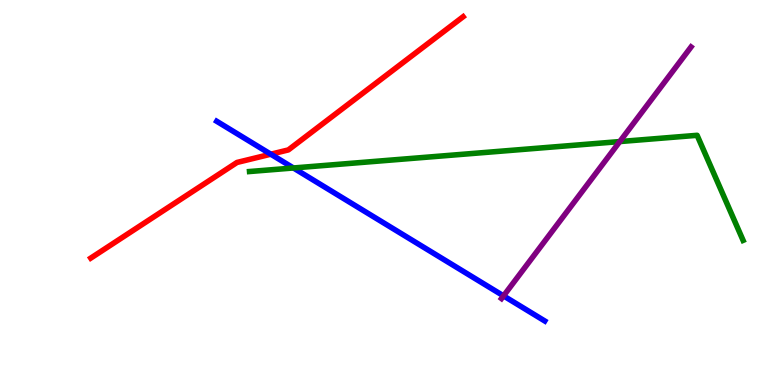[{'lines': ['blue', 'red'], 'intersections': [{'x': 3.49, 'y': 5.99}]}, {'lines': ['green', 'red'], 'intersections': []}, {'lines': ['purple', 'red'], 'intersections': []}, {'lines': ['blue', 'green'], 'intersections': [{'x': 3.79, 'y': 5.64}]}, {'lines': ['blue', 'purple'], 'intersections': [{'x': 6.5, 'y': 2.32}]}, {'lines': ['green', 'purple'], 'intersections': [{'x': 8.0, 'y': 6.32}]}]